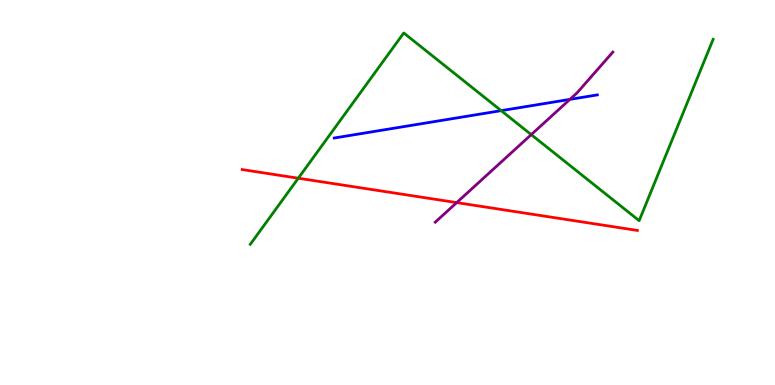[{'lines': ['blue', 'red'], 'intersections': []}, {'lines': ['green', 'red'], 'intersections': [{'x': 3.85, 'y': 5.37}]}, {'lines': ['purple', 'red'], 'intersections': [{'x': 5.89, 'y': 4.74}]}, {'lines': ['blue', 'green'], 'intersections': [{'x': 6.47, 'y': 7.13}]}, {'lines': ['blue', 'purple'], 'intersections': [{'x': 7.35, 'y': 7.42}]}, {'lines': ['green', 'purple'], 'intersections': [{'x': 6.85, 'y': 6.5}]}]